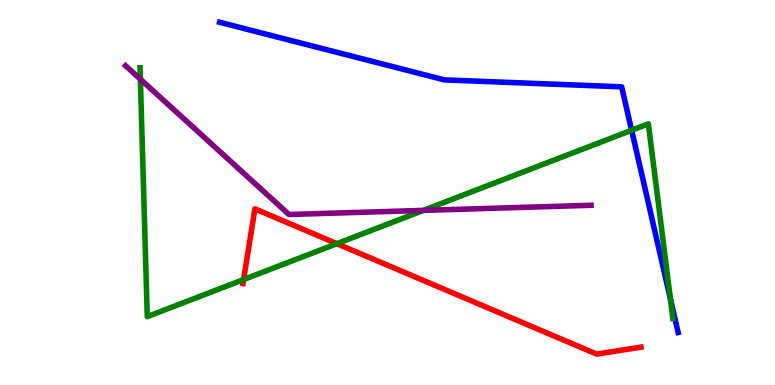[{'lines': ['blue', 'red'], 'intersections': []}, {'lines': ['green', 'red'], 'intersections': [{'x': 3.14, 'y': 2.74}, {'x': 4.35, 'y': 3.67}]}, {'lines': ['purple', 'red'], 'intersections': []}, {'lines': ['blue', 'green'], 'intersections': [{'x': 8.15, 'y': 6.62}, {'x': 8.65, 'y': 2.24}]}, {'lines': ['blue', 'purple'], 'intersections': []}, {'lines': ['green', 'purple'], 'intersections': [{'x': 1.81, 'y': 7.94}, {'x': 5.46, 'y': 4.54}]}]